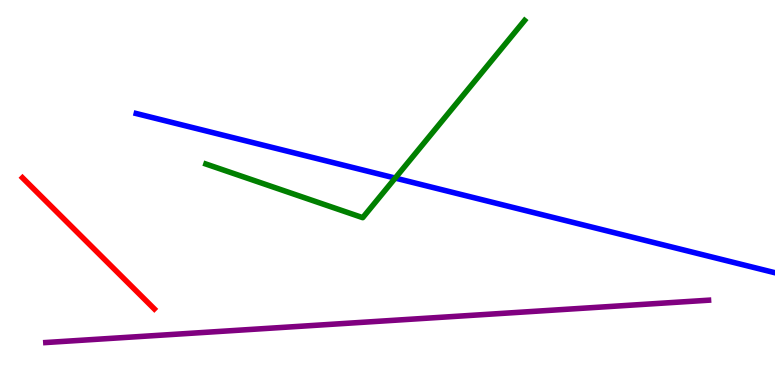[{'lines': ['blue', 'red'], 'intersections': []}, {'lines': ['green', 'red'], 'intersections': []}, {'lines': ['purple', 'red'], 'intersections': []}, {'lines': ['blue', 'green'], 'intersections': [{'x': 5.1, 'y': 5.37}]}, {'lines': ['blue', 'purple'], 'intersections': []}, {'lines': ['green', 'purple'], 'intersections': []}]